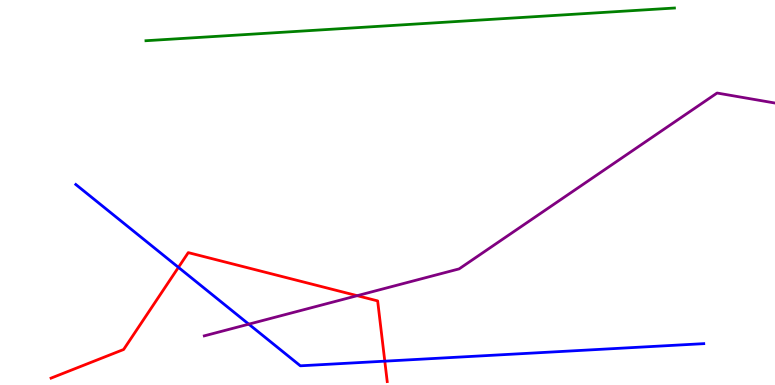[{'lines': ['blue', 'red'], 'intersections': [{'x': 2.3, 'y': 3.06}, {'x': 4.97, 'y': 0.619}]}, {'lines': ['green', 'red'], 'intersections': []}, {'lines': ['purple', 'red'], 'intersections': [{'x': 4.61, 'y': 2.32}]}, {'lines': ['blue', 'green'], 'intersections': []}, {'lines': ['blue', 'purple'], 'intersections': [{'x': 3.21, 'y': 1.58}]}, {'lines': ['green', 'purple'], 'intersections': []}]